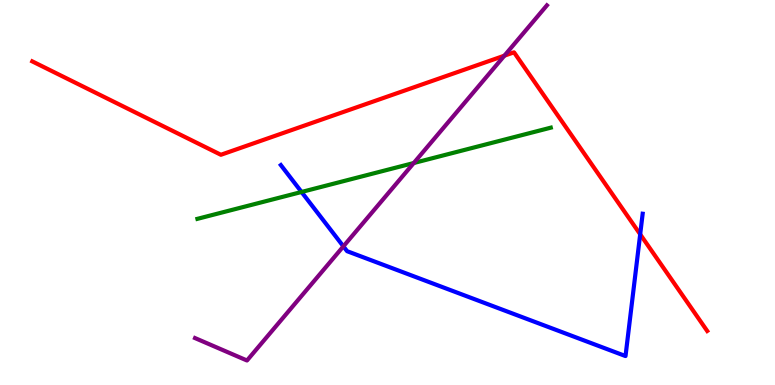[{'lines': ['blue', 'red'], 'intersections': [{'x': 8.26, 'y': 3.91}]}, {'lines': ['green', 'red'], 'intersections': []}, {'lines': ['purple', 'red'], 'intersections': [{'x': 6.51, 'y': 8.55}]}, {'lines': ['blue', 'green'], 'intersections': [{'x': 3.89, 'y': 5.01}]}, {'lines': ['blue', 'purple'], 'intersections': [{'x': 4.43, 'y': 3.6}]}, {'lines': ['green', 'purple'], 'intersections': [{'x': 5.34, 'y': 5.77}]}]